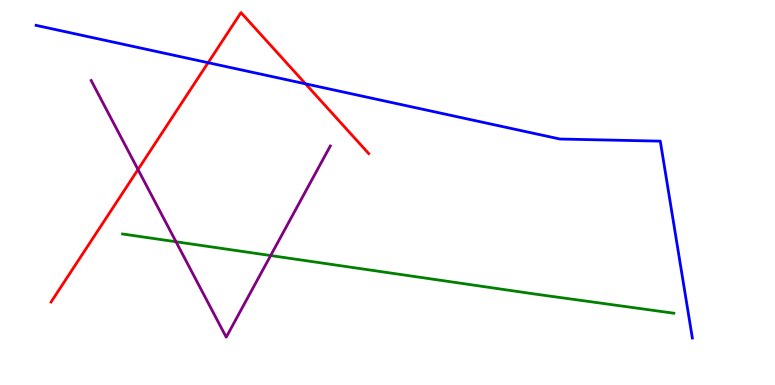[{'lines': ['blue', 'red'], 'intersections': [{'x': 2.69, 'y': 8.37}, {'x': 3.94, 'y': 7.82}]}, {'lines': ['green', 'red'], 'intersections': []}, {'lines': ['purple', 'red'], 'intersections': [{'x': 1.78, 'y': 5.6}]}, {'lines': ['blue', 'green'], 'intersections': []}, {'lines': ['blue', 'purple'], 'intersections': []}, {'lines': ['green', 'purple'], 'intersections': [{'x': 2.27, 'y': 3.72}, {'x': 3.49, 'y': 3.36}]}]